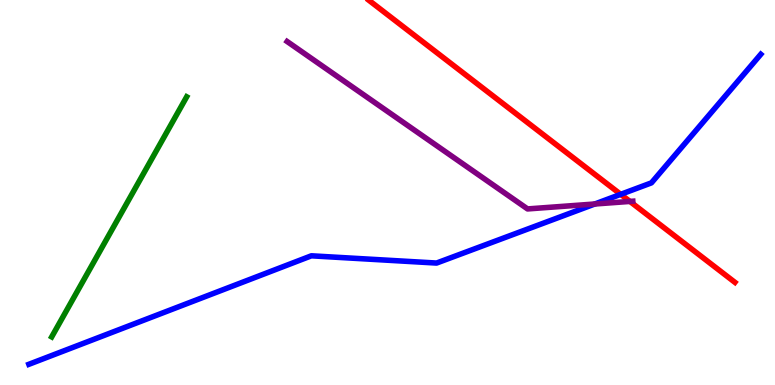[{'lines': ['blue', 'red'], 'intersections': [{'x': 8.01, 'y': 4.95}]}, {'lines': ['green', 'red'], 'intersections': []}, {'lines': ['purple', 'red'], 'intersections': [{'x': 8.13, 'y': 4.77}]}, {'lines': ['blue', 'green'], 'intersections': []}, {'lines': ['blue', 'purple'], 'intersections': [{'x': 7.68, 'y': 4.7}]}, {'lines': ['green', 'purple'], 'intersections': []}]